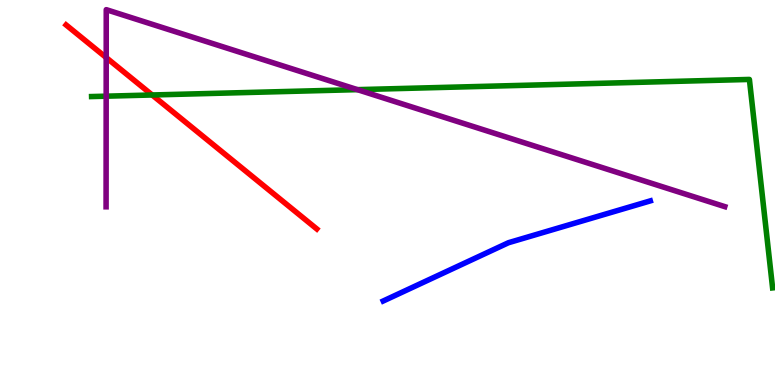[{'lines': ['blue', 'red'], 'intersections': []}, {'lines': ['green', 'red'], 'intersections': [{'x': 1.96, 'y': 7.53}]}, {'lines': ['purple', 'red'], 'intersections': [{'x': 1.37, 'y': 8.5}]}, {'lines': ['blue', 'green'], 'intersections': []}, {'lines': ['blue', 'purple'], 'intersections': []}, {'lines': ['green', 'purple'], 'intersections': [{'x': 1.37, 'y': 7.5}, {'x': 4.61, 'y': 7.67}]}]